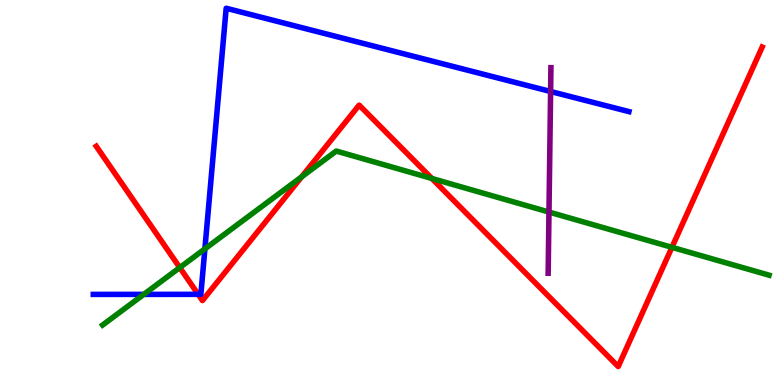[{'lines': ['blue', 'red'], 'intersections': [{'x': 2.56, 'y': 2.35}]}, {'lines': ['green', 'red'], 'intersections': [{'x': 2.32, 'y': 3.05}, {'x': 3.89, 'y': 5.41}, {'x': 5.57, 'y': 5.36}, {'x': 8.67, 'y': 3.58}]}, {'lines': ['purple', 'red'], 'intersections': []}, {'lines': ['blue', 'green'], 'intersections': [{'x': 1.86, 'y': 2.35}, {'x': 2.64, 'y': 3.54}]}, {'lines': ['blue', 'purple'], 'intersections': [{'x': 7.1, 'y': 7.62}]}, {'lines': ['green', 'purple'], 'intersections': [{'x': 7.08, 'y': 4.49}]}]